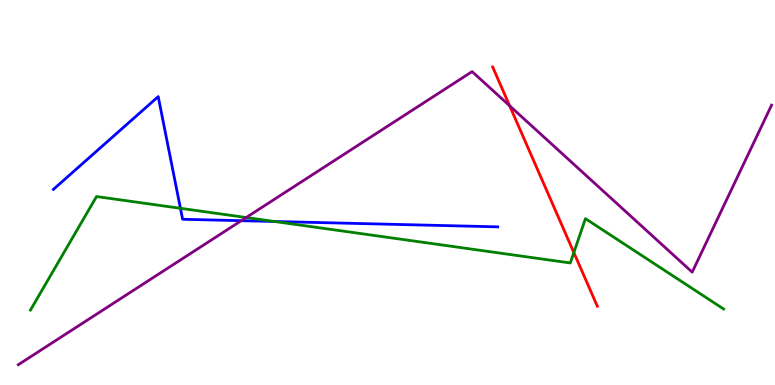[{'lines': ['blue', 'red'], 'intersections': []}, {'lines': ['green', 'red'], 'intersections': [{'x': 7.4, 'y': 3.44}]}, {'lines': ['purple', 'red'], 'intersections': [{'x': 6.58, 'y': 7.25}]}, {'lines': ['blue', 'green'], 'intersections': [{'x': 2.33, 'y': 4.59}, {'x': 3.54, 'y': 4.25}]}, {'lines': ['blue', 'purple'], 'intersections': [{'x': 3.11, 'y': 4.27}]}, {'lines': ['green', 'purple'], 'intersections': [{'x': 3.18, 'y': 4.35}]}]